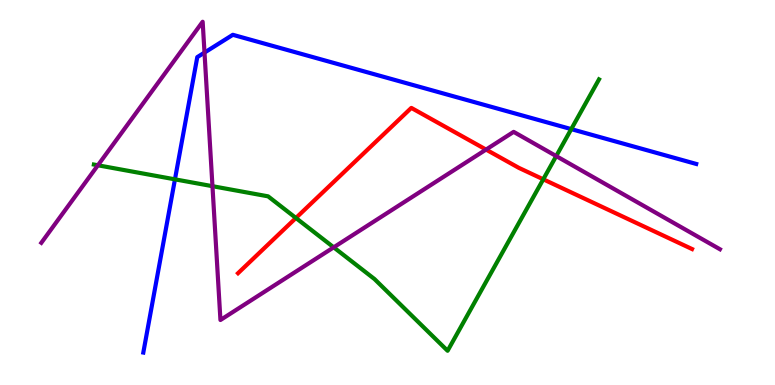[{'lines': ['blue', 'red'], 'intersections': []}, {'lines': ['green', 'red'], 'intersections': [{'x': 3.82, 'y': 4.34}, {'x': 7.01, 'y': 5.34}]}, {'lines': ['purple', 'red'], 'intersections': [{'x': 6.27, 'y': 6.12}]}, {'lines': ['blue', 'green'], 'intersections': [{'x': 2.26, 'y': 5.34}, {'x': 7.37, 'y': 6.65}]}, {'lines': ['blue', 'purple'], 'intersections': [{'x': 2.64, 'y': 8.63}]}, {'lines': ['green', 'purple'], 'intersections': [{'x': 1.26, 'y': 5.71}, {'x': 2.74, 'y': 5.16}, {'x': 4.31, 'y': 3.58}, {'x': 7.18, 'y': 5.95}]}]